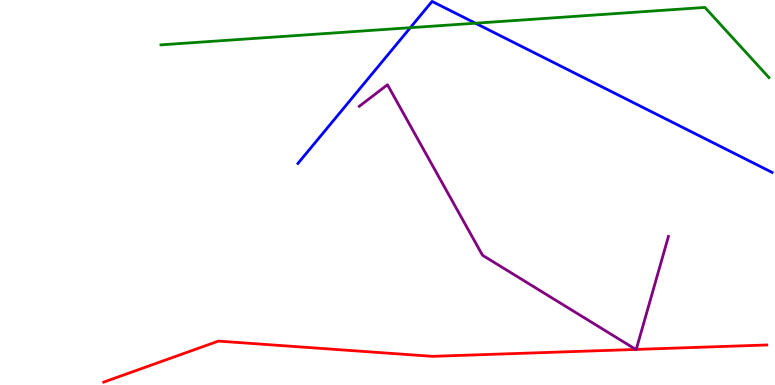[{'lines': ['blue', 'red'], 'intersections': []}, {'lines': ['green', 'red'], 'intersections': []}, {'lines': ['purple', 'red'], 'intersections': [{'x': 8.2, 'y': 0.924}, {'x': 8.21, 'y': 0.924}]}, {'lines': ['blue', 'green'], 'intersections': [{'x': 5.29, 'y': 9.28}, {'x': 6.13, 'y': 9.4}]}, {'lines': ['blue', 'purple'], 'intersections': []}, {'lines': ['green', 'purple'], 'intersections': []}]